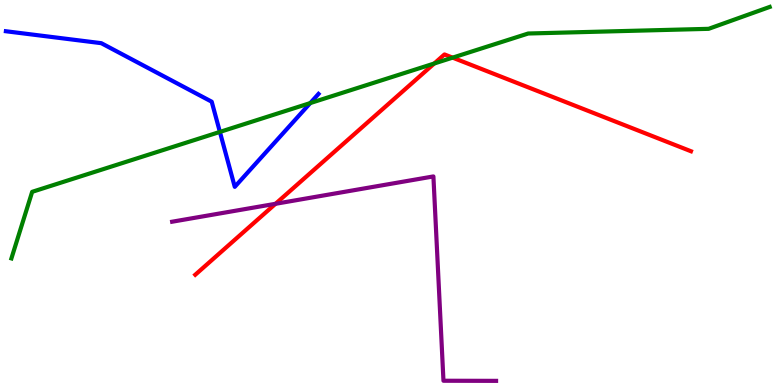[{'lines': ['blue', 'red'], 'intersections': []}, {'lines': ['green', 'red'], 'intersections': [{'x': 5.6, 'y': 8.35}, {'x': 5.84, 'y': 8.5}]}, {'lines': ['purple', 'red'], 'intersections': [{'x': 3.56, 'y': 4.71}]}, {'lines': ['blue', 'green'], 'intersections': [{'x': 2.84, 'y': 6.57}, {'x': 4.0, 'y': 7.32}]}, {'lines': ['blue', 'purple'], 'intersections': []}, {'lines': ['green', 'purple'], 'intersections': []}]